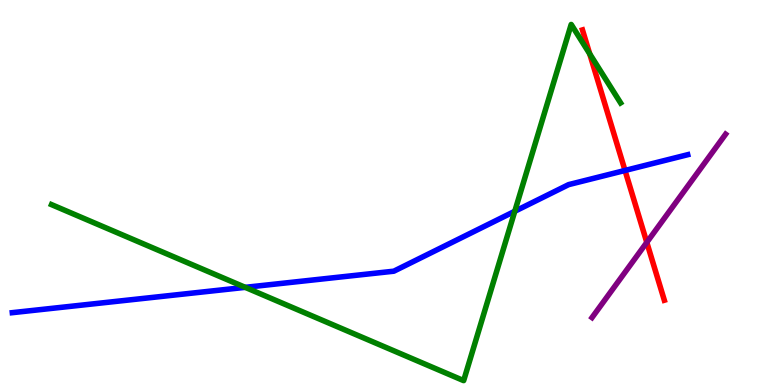[{'lines': ['blue', 'red'], 'intersections': [{'x': 8.06, 'y': 5.57}]}, {'lines': ['green', 'red'], 'intersections': [{'x': 7.61, 'y': 8.6}]}, {'lines': ['purple', 'red'], 'intersections': [{'x': 8.35, 'y': 3.7}]}, {'lines': ['blue', 'green'], 'intersections': [{'x': 3.16, 'y': 2.54}, {'x': 6.64, 'y': 4.51}]}, {'lines': ['blue', 'purple'], 'intersections': []}, {'lines': ['green', 'purple'], 'intersections': []}]